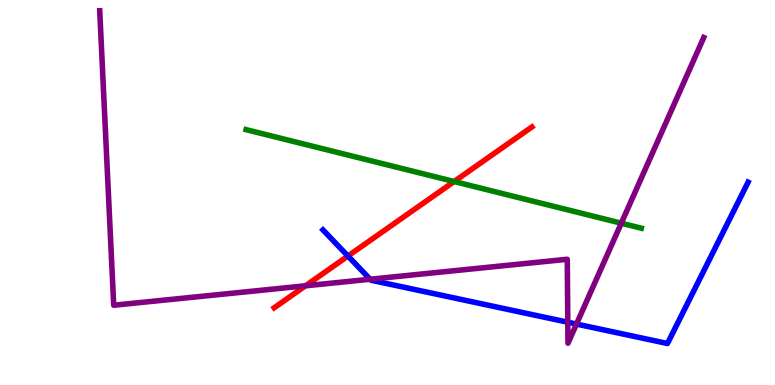[{'lines': ['blue', 'red'], 'intersections': [{'x': 4.49, 'y': 3.35}]}, {'lines': ['green', 'red'], 'intersections': [{'x': 5.86, 'y': 5.29}]}, {'lines': ['purple', 'red'], 'intersections': [{'x': 3.94, 'y': 2.58}]}, {'lines': ['blue', 'green'], 'intersections': []}, {'lines': ['blue', 'purple'], 'intersections': [{'x': 4.78, 'y': 2.75}, {'x': 7.33, 'y': 1.63}, {'x': 7.44, 'y': 1.58}]}, {'lines': ['green', 'purple'], 'intersections': [{'x': 8.02, 'y': 4.2}]}]